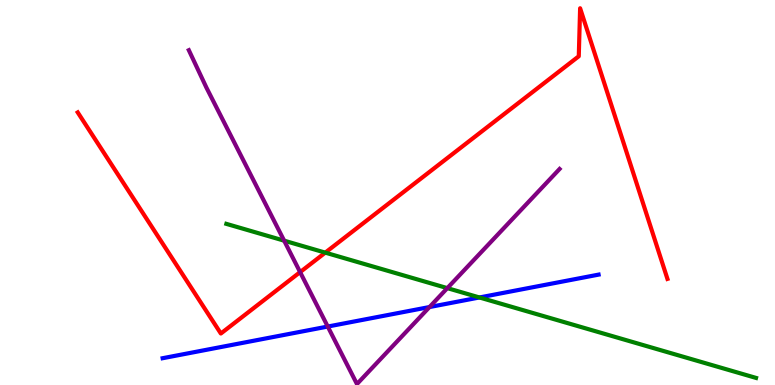[{'lines': ['blue', 'red'], 'intersections': []}, {'lines': ['green', 'red'], 'intersections': [{'x': 4.2, 'y': 3.44}]}, {'lines': ['purple', 'red'], 'intersections': [{'x': 3.87, 'y': 2.93}]}, {'lines': ['blue', 'green'], 'intersections': [{'x': 6.19, 'y': 2.27}]}, {'lines': ['blue', 'purple'], 'intersections': [{'x': 4.23, 'y': 1.52}, {'x': 5.54, 'y': 2.02}]}, {'lines': ['green', 'purple'], 'intersections': [{'x': 3.67, 'y': 3.75}, {'x': 5.77, 'y': 2.52}]}]